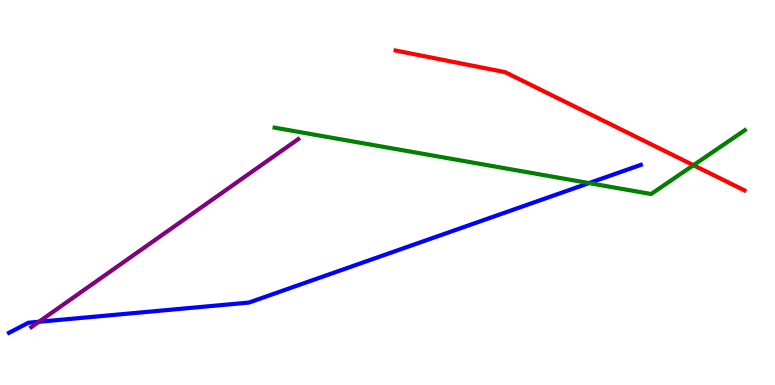[{'lines': ['blue', 'red'], 'intersections': []}, {'lines': ['green', 'red'], 'intersections': [{'x': 8.95, 'y': 5.71}]}, {'lines': ['purple', 'red'], 'intersections': []}, {'lines': ['blue', 'green'], 'intersections': [{'x': 7.6, 'y': 5.24}]}, {'lines': ['blue', 'purple'], 'intersections': [{'x': 0.502, 'y': 1.64}]}, {'lines': ['green', 'purple'], 'intersections': []}]